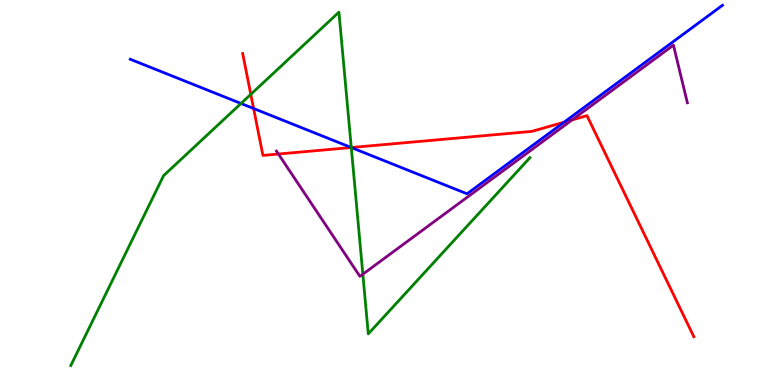[{'lines': ['blue', 'red'], 'intersections': [{'x': 3.27, 'y': 7.18}, {'x': 4.53, 'y': 6.17}, {'x': 7.28, 'y': 6.83}]}, {'lines': ['green', 'red'], 'intersections': [{'x': 3.24, 'y': 7.55}, {'x': 4.53, 'y': 6.17}]}, {'lines': ['purple', 'red'], 'intersections': [{'x': 3.59, 'y': 6.0}, {'x': 7.38, 'y': 6.89}]}, {'lines': ['blue', 'green'], 'intersections': [{'x': 3.11, 'y': 7.31}, {'x': 4.53, 'y': 6.17}]}, {'lines': ['blue', 'purple'], 'intersections': []}, {'lines': ['green', 'purple'], 'intersections': [{'x': 4.68, 'y': 2.88}]}]